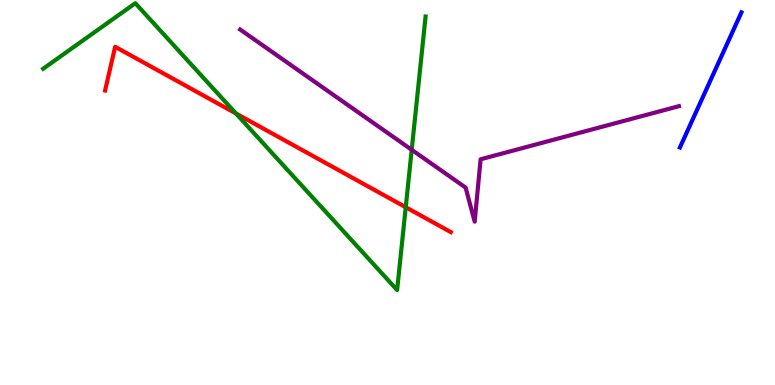[{'lines': ['blue', 'red'], 'intersections': []}, {'lines': ['green', 'red'], 'intersections': [{'x': 3.04, 'y': 7.05}, {'x': 5.24, 'y': 4.62}]}, {'lines': ['purple', 'red'], 'intersections': []}, {'lines': ['blue', 'green'], 'intersections': []}, {'lines': ['blue', 'purple'], 'intersections': []}, {'lines': ['green', 'purple'], 'intersections': [{'x': 5.31, 'y': 6.11}]}]